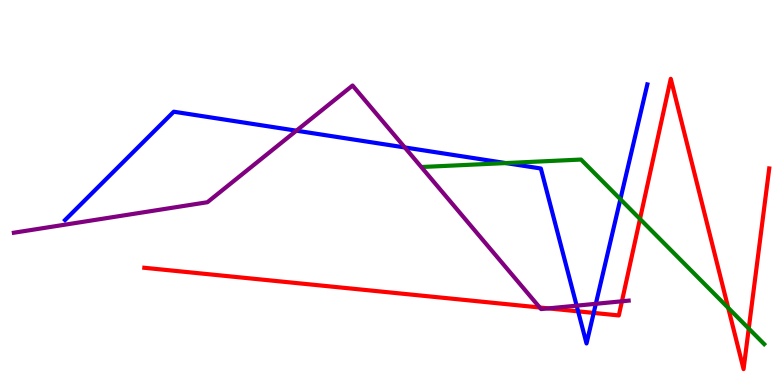[{'lines': ['blue', 'red'], 'intersections': [{'x': 7.46, 'y': 1.91}, {'x': 7.66, 'y': 1.87}]}, {'lines': ['green', 'red'], 'intersections': [{'x': 8.26, 'y': 4.31}, {'x': 9.4, 'y': 2.0}, {'x': 9.66, 'y': 1.47}]}, {'lines': ['purple', 'red'], 'intersections': [{'x': 6.96, 'y': 2.01}, {'x': 7.08, 'y': 1.99}, {'x': 8.02, 'y': 2.17}]}, {'lines': ['blue', 'green'], 'intersections': [{'x': 6.53, 'y': 5.76}, {'x': 8.0, 'y': 4.83}]}, {'lines': ['blue', 'purple'], 'intersections': [{'x': 3.82, 'y': 6.61}, {'x': 5.22, 'y': 6.17}, {'x': 7.44, 'y': 2.06}, {'x': 7.69, 'y': 2.11}]}, {'lines': ['green', 'purple'], 'intersections': []}]